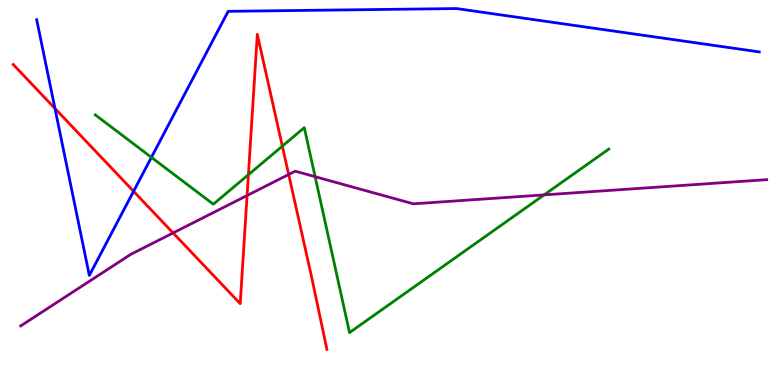[{'lines': ['blue', 'red'], 'intersections': [{'x': 0.709, 'y': 7.18}, {'x': 1.72, 'y': 5.03}]}, {'lines': ['green', 'red'], 'intersections': [{'x': 3.21, 'y': 5.46}, {'x': 3.64, 'y': 6.2}]}, {'lines': ['purple', 'red'], 'intersections': [{'x': 2.23, 'y': 3.95}, {'x': 3.19, 'y': 4.92}, {'x': 3.72, 'y': 5.47}]}, {'lines': ['blue', 'green'], 'intersections': [{'x': 1.95, 'y': 5.91}]}, {'lines': ['blue', 'purple'], 'intersections': []}, {'lines': ['green', 'purple'], 'intersections': [{'x': 4.07, 'y': 5.41}, {'x': 7.02, 'y': 4.94}]}]